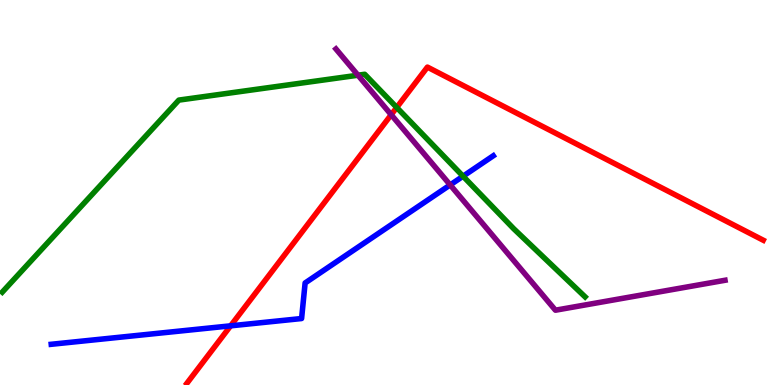[{'lines': ['blue', 'red'], 'intersections': [{'x': 2.98, 'y': 1.54}]}, {'lines': ['green', 'red'], 'intersections': [{'x': 5.12, 'y': 7.21}]}, {'lines': ['purple', 'red'], 'intersections': [{'x': 5.05, 'y': 7.02}]}, {'lines': ['blue', 'green'], 'intersections': [{'x': 5.97, 'y': 5.42}]}, {'lines': ['blue', 'purple'], 'intersections': [{'x': 5.81, 'y': 5.2}]}, {'lines': ['green', 'purple'], 'intersections': [{'x': 4.62, 'y': 8.05}]}]